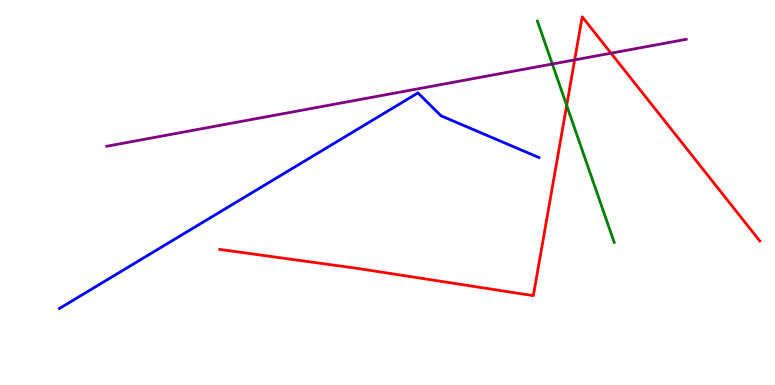[{'lines': ['blue', 'red'], 'intersections': []}, {'lines': ['green', 'red'], 'intersections': [{'x': 7.31, 'y': 7.26}]}, {'lines': ['purple', 'red'], 'intersections': [{'x': 7.41, 'y': 8.44}, {'x': 7.88, 'y': 8.62}]}, {'lines': ['blue', 'green'], 'intersections': []}, {'lines': ['blue', 'purple'], 'intersections': []}, {'lines': ['green', 'purple'], 'intersections': [{'x': 7.13, 'y': 8.34}]}]